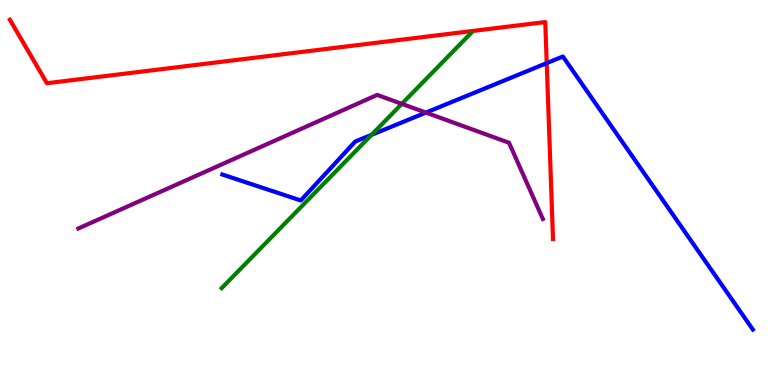[{'lines': ['blue', 'red'], 'intersections': [{'x': 7.05, 'y': 8.36}]}, {'lines': ['green', 'red'], 'intersections': []}, {'lines': ['purple', 'red'], 'intersections': []}, {'lines': ['blue', 'green'], 'intersections': [{'x': 4.79, 'y': 6.5}]}, {'lines': ['blue', 'purple'], 'intersections': [{'x': 5.5, 'y': 7.08}]}, {'lines': ['green', 'purple'], 'intersections': [{'x': 5.18, 'y': 7.3}]}]